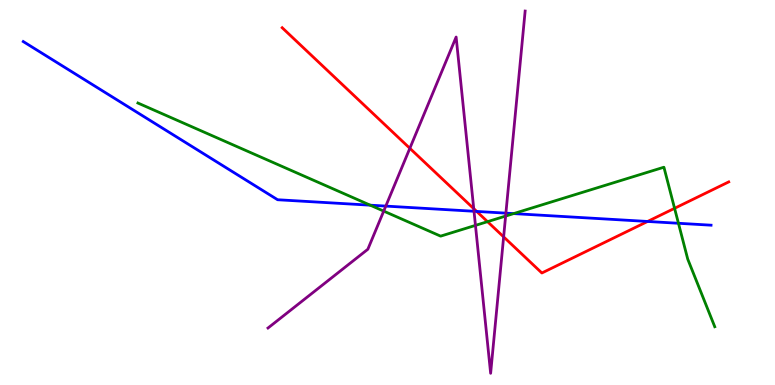[{'lines': ['blue', 'red'], 'intersections': [{'x': 6.15, 'y': 4.51}, {'x': 8.36, 'y': 4.25}]}, {'lines': ['green', 'red'], 'intersections': [{'x': 6.29, 'y': 4.24}, {'x': 8.7, 'y': 4.59}]}, {'lines': ['purple', 'red'], 'intersections': [{'x': 5.29, 'y': 6.15}, {'x': 6.11, 'y': 4.58}, {'x': 6.5, 'y': 3.85}]}, {'lines': ['blue', 'green'], 'intersections': [{'x': 4.78, 'y': 4.67}, {'x': 6.63, 'y': 4.45}, {'x': 8.75, 'y': 4.2}]}, {'lines': ['blue', 'purple'], 'intersections': [{'x': 4.98, 'y': 4.65}, {'x': 6.12, 'y': 4.51}, {'x': 6.53, 'y': 4.46}]}, {'lines': ['green', 'purple'], 'intersections': [{'x': 4.95, 'y': 4.52}, {'x': 6.13, 'y': 4.15}, {'x': 6.52, 'y': 4.39}]}]